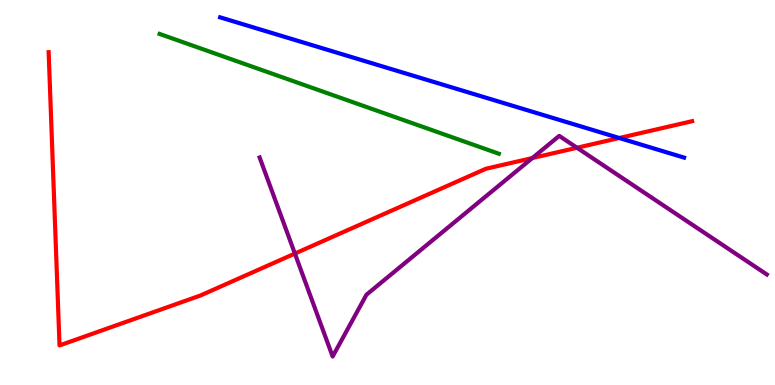[{'lines': ['blue', 'red'], 'intersections': [{'x': 7.99, 'y': 6.42}]}, {'lines': ['green', 'red'], 'intersections': []}, {'lines': ['purple', 'red'], 'intersections': [{'x': 3.8, 'y': 3.41}, {'x': 6.87, 'y': 5.89}, {'x': 7.45, 'y': 6.16}]}, {'lines': ['blue', 'green'], 'intersections': []}, {'lines': ['blue', 'purple'], 'intersections': []}, {'lines': ['green', 'purple'], 'intersections': []}]